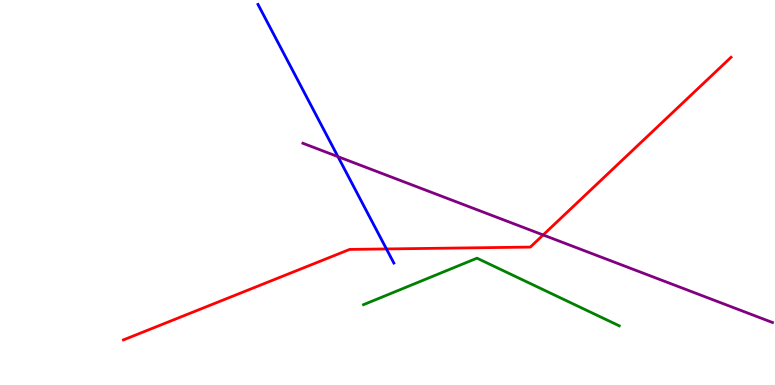[{'lines': ['blue', 'red'], 'intersections': [{'x': 4.99, 'y': 3.53}]}, {'lines': ['green', 'red'], 'intersections': []}, {'lines': ['purple', 'red'], 'intersections': [{'x': 7.01, 'y': 3.9}]}, {'lines': ['blue', 'green'], 'intersections': []}, {'lines': ['blue', 'purple'], 'intersections': [{'x': 4.36, 'y': 5.93}]}, {'lines': ['green', 'purple'], 'intersections': []}]